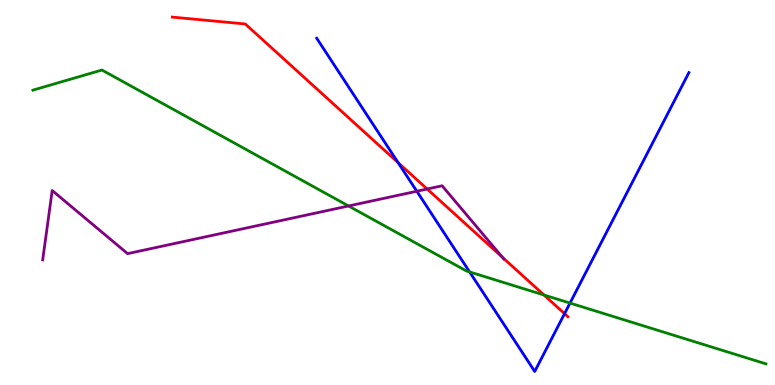[{'lines': ['blue', 'red'], 'intersections': [{'x': 5.14, 'y': 5.78}, {'x': 7.28, 'y': 1.85}]}, {'lines': ['green', 'red'], 'intersections': [{'x': 7.02, 'y': 2.34}]}, {'lines': ['purple', 'red'], 'intersections': [{'x': 5.51, 'y': 5.09}, {'x': 6.48, 'y': 3.32}]}, {'lines': ['blue', 'green'], 'intersections': [{'x': 6.06, 'y': 2.94}, {'x': 7.35, 'y': 2.13}]}, {'lines': ['blue', 'purple'], 'intersections': [{'x': 5.38, 'y': 5.03}]}, {'lines': ['green', 'purple'], 'intersections': [{'x': 4.5, 'y': 4.65}]}]